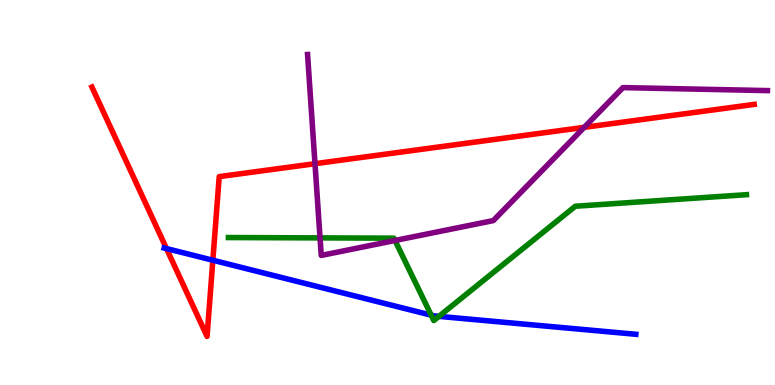[{'lines': ['blue', 'red'], 'intersections': [{'x': 2.15, 'y': 3.54}, {'x': 2.75, 'y': 3.24}]}, {'lines': ['green', 'red'], 'intersections': []}, {'lines': ['purple', 'red'], 'intersections': [{'x': 4.06, 'y': 5.75}, {'x': 7.54, 'y': 6.69}]}, {'lines': ['blue', 'green'], 'intersections': [{'x': 5.56, 'y': 1.81}, {'x': 5.66, 'y': 1.78}]}, {'lines': ['blue', 'purple'], 'intersections': []}, {'lines': ['green', 'purple'], 'intersections': [{'x': 4.13, 'y': 3.82}, {'x': 5.1, 'y': 3.75}]}]